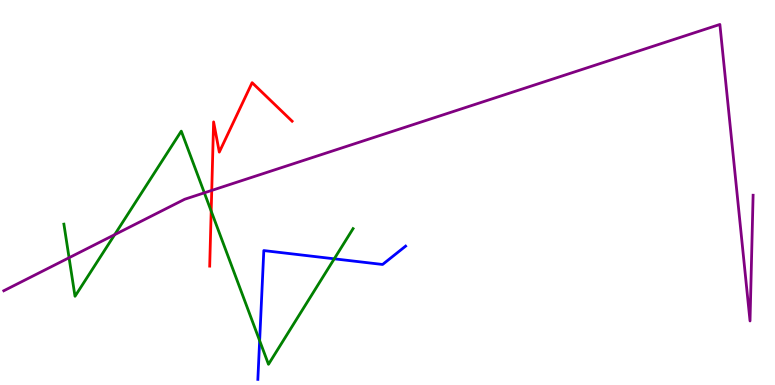[{'lines': ['blue', 'red'], 'intersections': []}, {'lines': ['green', 'red'], 'intersections': [{'x': 2.72, 'y': 4.52}]}, {'lines': ['purple', 'red'], 'intersections': [{'x': 2.73, 'y': 5.05}]}, {'lines': ['blue', 'green'], 'intersections': [{'x': 3.35, 'y': 1.15}, {'x': 4.31, 'y': 3.28}]}, {'lines': ['blue', 'purple'], 'intersections': []}, {'lines': ['green', 'purple'], 'intersections': [{'x': 0.891, 'y': 3.31}, {'x': 1.48, 'y': 3.9}, {'x': 2.64, 'y': 4.99}]}]